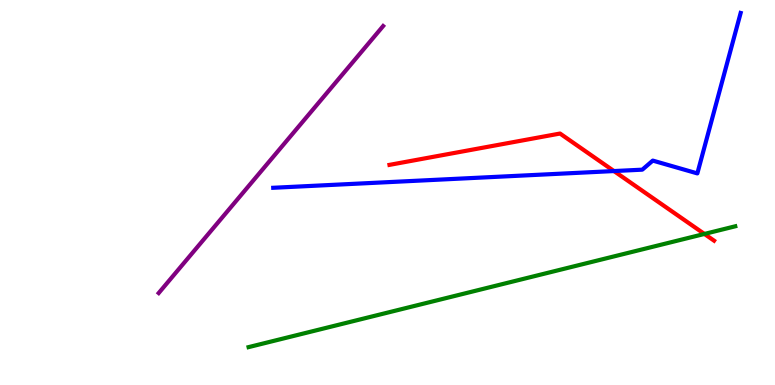[{'lines': ['blue', 'red'], 'intersections': [{'x': 7.92, 'y': 5.56}]}, {'lines': ['green', 'red'], 'intersections': [{'x': 9.09, 'y': 3.92}]}, {'lines': ['purple', 'red'], 'intersections': []}, {'lines': ['blue', 'green'], 'intersections': []}, {'lines': ['blue', 'purple'], 'intersections': []}, {'lines': ['green', 'purple'], 'intersections': []}]